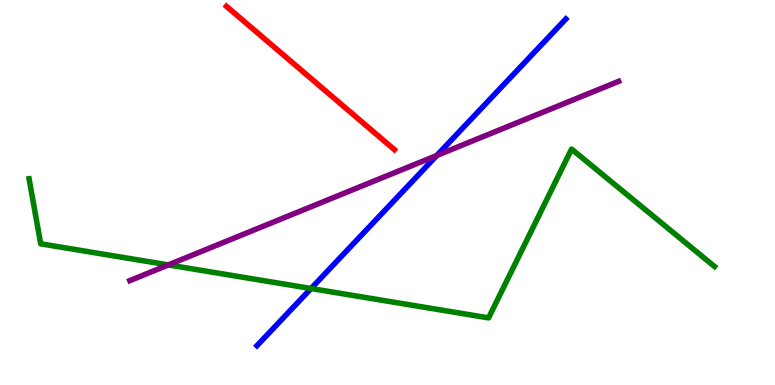[{'lines': ['blue', 'red'], 'intersections': []}, {'lines': ['green', 'red'], 'intersections': []}, {'lines': ['purple', 'red'], 'intersections': []}, {'lines': ['blue', 'green'], 'intersections': [{'x': 4.01, 'y': 2.51}]}, {'lines': ['blue', 'purple'], 'intersections': [{'x': 5.64, 'y': 5.96}]}, {'lines': ['green', 'purple'], 'intersections': [{'x': 2.17, 'y': 3.12}]}]